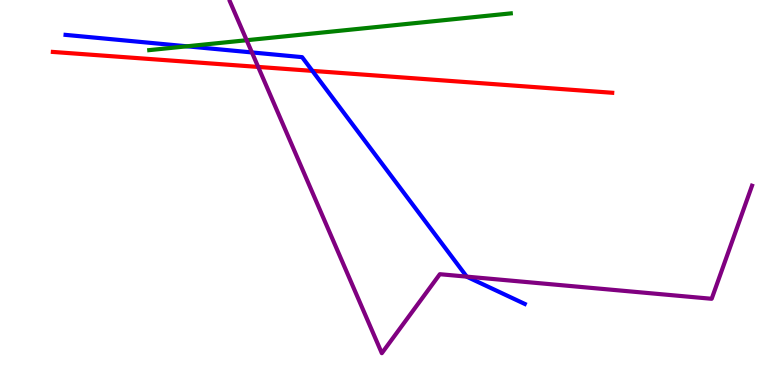[{'lines': ['blue', 'red'], 'intersections': [{'x': 4.03, 'y': 8.16}]}, {'lines': ['green', 'red'], 'intersections': []}, {'lines': ['purple', 'red'], 'intersections': [{'x': 3.33, 'y': 8.26}]}, {'lines': ['blue', 'green'], 'intersections': [{'x': 2.41, 'y': 8.8}]}, {'lines': ['blue', 'purple'], 'intersections': [{'x': 3.25, 'y': 8.64}, {'x': 6.02, 'y': 2.81}]}, {'lines': ['green', 'purple'], 'intersections': [{'x': 3.18, 'y': 8.96}]}]